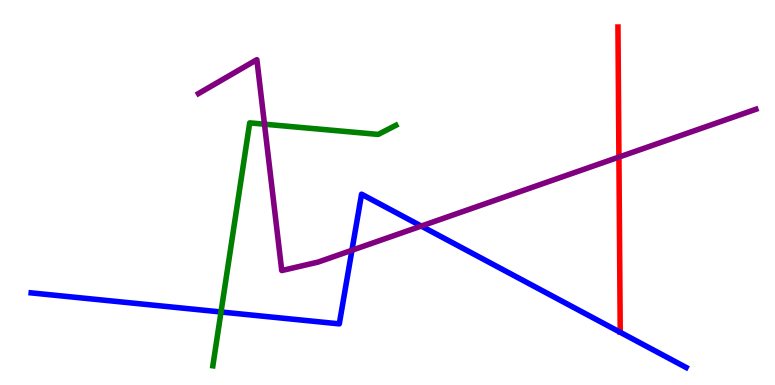[{'lines': ['blue', 'red'], 'intersections': []}, {'lines': ['green', 'red'], 'intersections': []}, {'lines': ['purple', 'red'], 'intersections': [{'x': 7.99, 'y': 5.92}]}, {'lines': ['blue', 'green'], 'intersections': [{'x': 2.85, 'y': 1.9}]}, {'lines': ['blue', 'purple'], 'intersections': [{'x': 4.54, 'y': 3.5}, {'x': 5.44, 'y': 4.13}]}, {'lines': ['green', 'purple'], 'intersections': [{'x': 3.41, 'y': 6.77}]}]